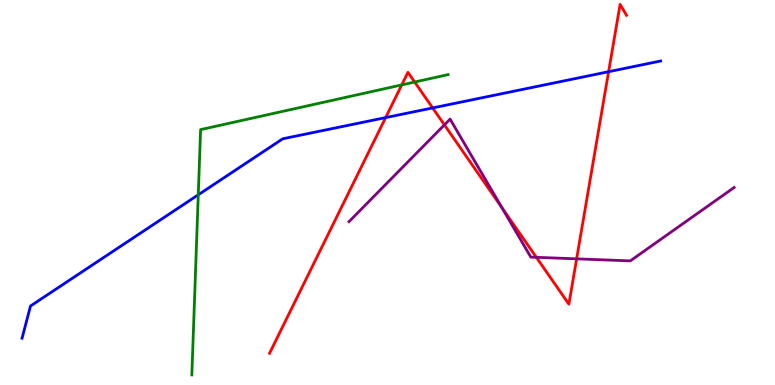[{'lines': ['blue', 'red'], 'intersections': [{'x': 4.98, 'y': 6.95}, {'x': 5.58, 'y': 7.2}, {'x': 7.85, 'y': 8.14}]}, {'lines': ['green', 'red'], 'intersections': [{'x': 5.18, 'y': 7.79}, {'x': 5.35, 'y': 7.87}]}, {'lines': ['purple', 'red'], 'intersections': [{'x': 5.73, 'y': 6.76}, {'x': 6.48, 'y': 4.61}, {'x': 6.92, 'y': 3.32}, {'x': 7.44, 'y': 3.28}]}, {'lines': ['blue', 'green'], 'intersections': [{'x': 2.56, 'y': 4.94}]}, {'lines': ['blue', 'purple'], 'intersections': []}, {'lines': ['green', 'purple'], 'intersections': []}]